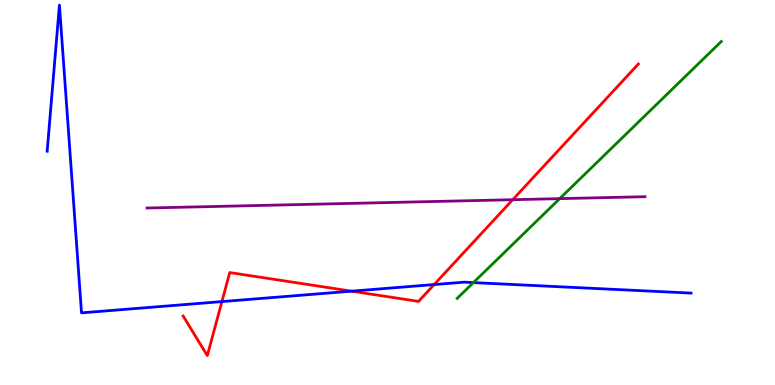[{'lines': ['blue', 'red'], 'intersections': [{'x': 2.86, 'y': 2.17}, {'x': 4.54, 'y': 2.44}, {'x': 5.6, 'y': 2.61}]}, {'lines': ['green', 'red'], 'intersections': []}, {'lines': ['purple', 'red'], 'intersections': [{'x': 6.62, 'y': 4.81}]}, {'lines': ['blue', 'green'], 'intersections': [{'x': 6.11, 'y': 2.66}]}, {'lines': ['blue', 'purple'], 'intersections': []}, {'lines': ['green', 'purple'], 'intersections': [{'x': 7.22, 'y': 4.84}]}]